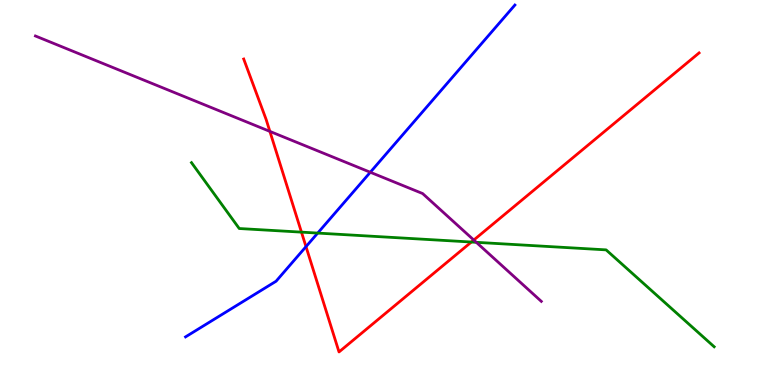[{'lines': ['blue', 'red'], 'intersections': [{'x': 3.95, 'y': 3.59}]}, {'lines': ['green', 'red'], 'intersections': [{'x': 3.89, 'y': 3.97}, {'x': 6.08, 'y': 3.71}]}, {'lines': ['purple', 'red'], 'intersections': [{'x': 3.48, 'y': 6.59}, {'x': 6.11, 'y': 3.77}]}, {'lines': ['blue', 'green'], 'intersections': [{'x': 4.1, 'y': 3.95}]}, {'lines': ['blue', 'purple'], 'intersections': [{'x': 4.78, 'y': 5.53}]}, {'lines': ['green', 'purple'], 'intersections': [{'x': 6.15, 'y': 3.71}]}]